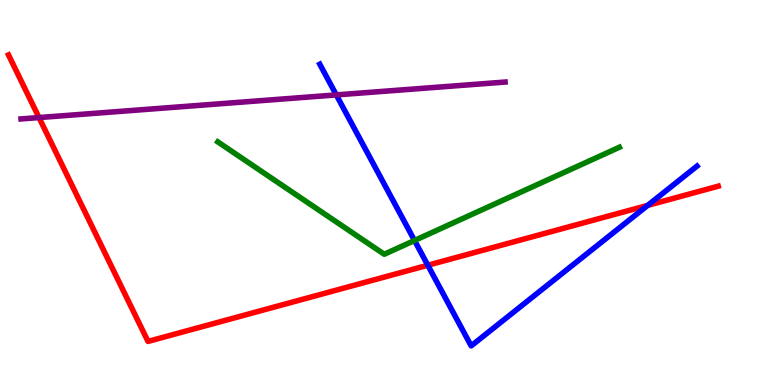[{'lines': ['blue', 'red'], 'intersections': [{'x': 5.52, 'y': 3.11}, {'x': 8.36, 'y': 4.67}]}, {'lines': ['green', 'red'], 'intersections': []}, {'lines': ['purple', 'red'], 'intersections': [{'x': 0.503, 'y': 6.95}]}, {'lines': ['blue', 'green'], 'intersections': [{'x': 5.35, 'y': 3.75}]}, {'lines': ['blue', 'purple'], 'intersections': [{'x': 4.34, 'y': 7.53}]}, {'lines': ['green', 'purple'], 'intersections': []}]